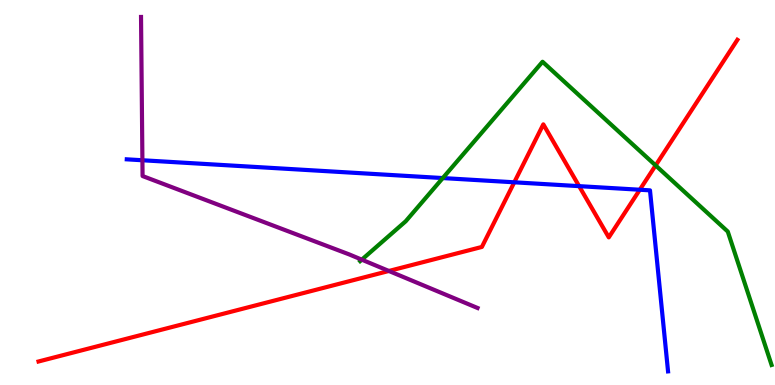[{'lines': ['blue', 'red'], 'intersections': [{'x': 6.64, 'y': 5.26}, {'x': 7.47, 'y': 5.17}, {'x': 8.26, 'y': 5.07}]}, {'lines': ['green', 'red'], 'intersections': [{'x': 8.46, 'y': 5.7}]}, {'lines': ['purple', 'red'], 'intersections': [{'x': 5.02, 'y': 2.96}]}, {'lines': ['blue', 'green'], 'intersections': [{'x': 5.71, 'y': 5.37}]}, {'lines': ['blue', 'purple'], 'intersections': [{'x': 1.84, 'y': 5.84}]}, {'lines': ['green', 'purple'], 'intersections': [{'x': 4.67, 'y': 3.26}]}]